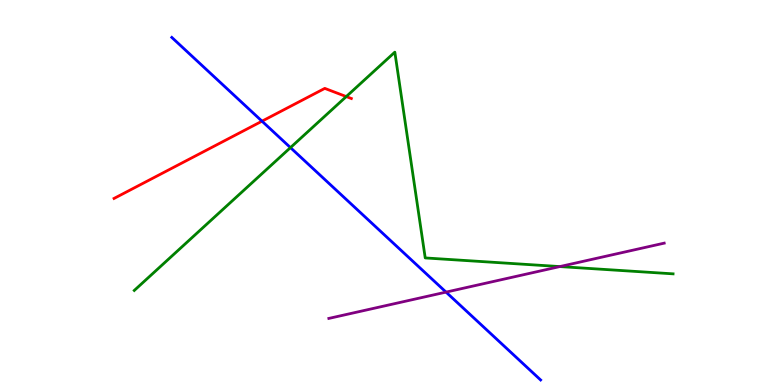[{'lines': ['blue', 'red'], 'intersections': [{'x': 3.38, 'y': 6.85}]}, {'lines': ['green', 'red'], 'intersections': [{'x': 4.47, 'y': 7.49}]}, {'lines': ['purple', 'red'], 'intersections': []}, {'lines': ['blue', 'green'], 'intersections': [{'x': 3.75, 'y': 6.17}]}, {'lines': ['blue', 'purple'], 'intersections': [{'x': 5.76, 'y': 2.41}]}, {'lines': ['green', 'purple'], 'intersections': [{'x': 7.22, 'y': 3.08}]}]